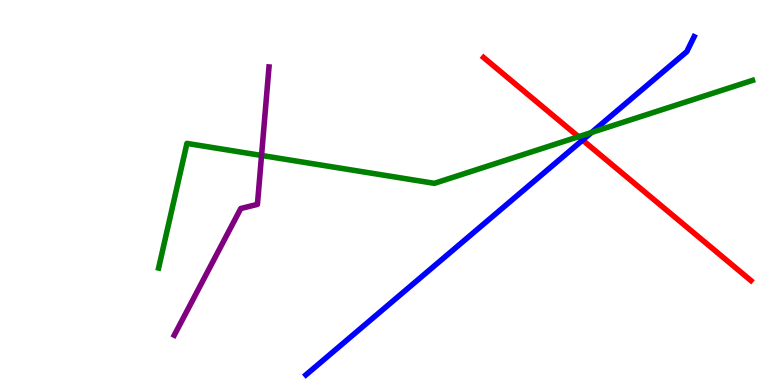[{'lines': ['blue', 'red'], 'intersections': [{'x': 7.52, 'y': 6.36}]}, {'lines': ['green', 'red'], 'intersections': [{'x': 7.46, 'y': 6.45}]}, {'lines': ['purple', 'red'], 'intersections': []}, {'lines': ['blue', 'green'], 'intersections': [{'x': 7.63, 'y': 6.56}]}, {'lines': ['blue', 'purple'], 'intersections': []}, {'lines': ['green', 'purple'], 'intersections': [{'x': 3.37, 'y': 5.96}]}]